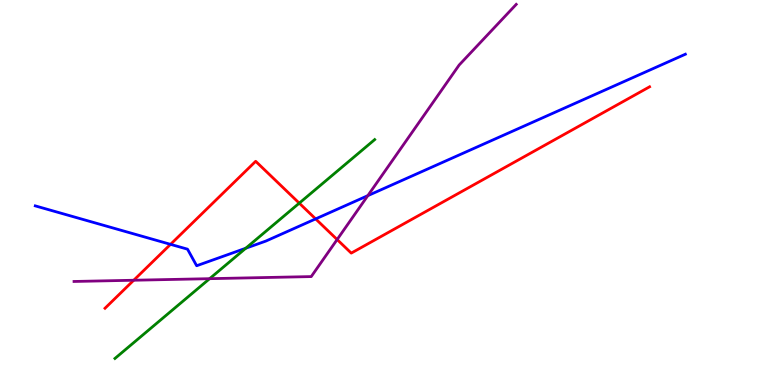[{'lines': ['blue', 'red'], 'intersections': [{'x': 2.2, 'y': 3.65}, {'x': 4.07, 'y': 4.31}]}, {'lines': ['green', 'red'], 'intersections': [{'x': 3.86, 'y': 4.72}]}, {'lines': ['purple', 'red'], 'intersections': [{'x': 1.73, 'y': 2.72}, {'x': 4.35, 'y': 3.78}]}, {'lines': ['blue', 'green'], 'intersections': [{'x': 3.17, 'y': 3.55}]}, {'lines': ['blue', 'purple'], 'intersections': [{'x': 4.75, 'y': 4.92}]}, {'lines': ['green', 'purple'], 'intersections': [{'x': 2.7, 'y': 2.76}]}]